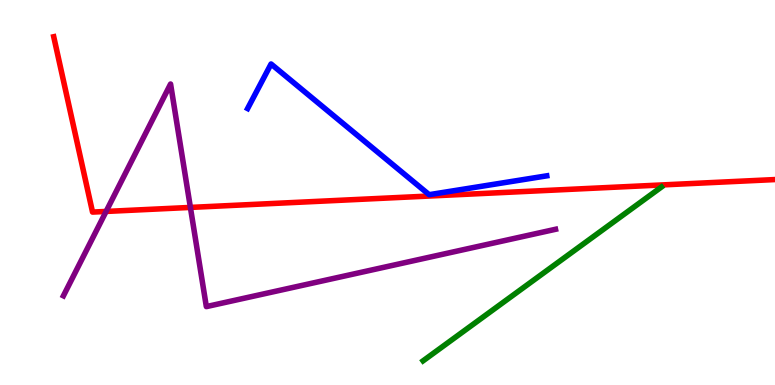[{'lines': ['blue', 'red'], 'intersections': []}, {'lines': ['green', 'red'], 'intersections': []}, {'lines': ['purple', 'red'], 'intersections': [{'x': 1.37, 'y': 4.51}, {'x': 2.46, 'y': 4.61}]}, {'lines': ['blue', 'green'], 'intersections': []}, {'lines': ['blue', 'purple'], 'intersections': []}, {'lines': ['green', 'purple'], 'intersections': []}]